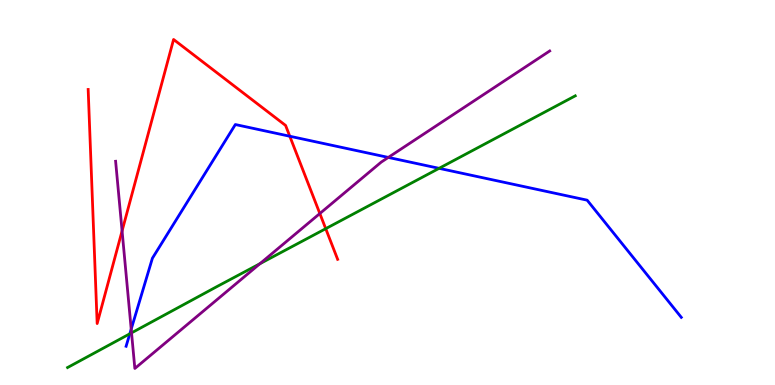[{'lines': ['blue', 'red'], 'intersections': [{'x': 3.74, 'y': 6.46}]}, {'lines': ['green', 'red'], 'intersections': [{'x': 4.2, 'y': 4.06}]}, {'lines': ['purple', 'red'], 'intersections': [{'x': 1.58, 'y': 4.0}, {'x': 4.13, 'y': 4.45}]}, {'lines': ['blue', 'green'], 'intersections': [{'x': 1.68, 'y': 1.33}, {'x': 5.67, 'y': 5.63}]}, {'lines': ['blue', 'purple'], 'intersections': [{'x': 1.69, 'y': 1.45}, {'x': 5.01, 'y': 5.91}]}, {'lines': ['green', 'purple'], 'intersections': [{'x': 1.7, 'y': 1.35}, {'x': 3.35, 'y': 3.15}]}]